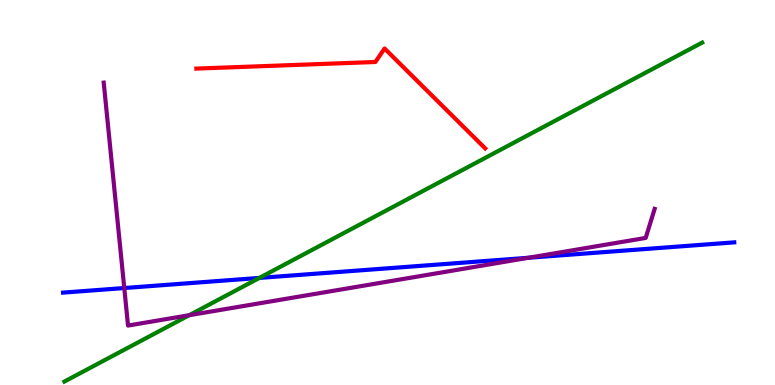[{'lines': ['blue', 'red'], 'intersections': []}, {'lines': ['green', 'red'], 'intersections': []}, {'lines': ['purple', 'red'], 'intersections': []}, {'lines': ['blue', 'green'], 'intersections': [{'x': 3.35, 'y': 2.78}]}, {'lines': ['blue', 'purple'], 'intersections': [{'x': 1.6, 'y': 2.52}, {'x': 6.82, 'y': 3.3}]}, {'lines': ['green', 'purple'], 'intersections': [{'x': 2.44, 'y': 1.81}]}]